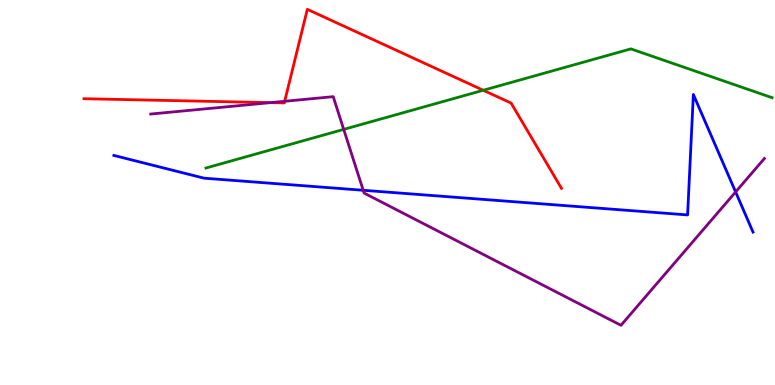[{'lines': ['blue', 'red'], 'intersections': []}, {'lines': ['green', 'red'], 'intersections': [{'x': 6.24, 'y': 7.66}]}, {'lines': ['purple', 'red'], 'intersections': [{'x': 3.49, 'y': 7.33}, {'x': 3.67, 'y': 7.37}]}, {'lines': ['blue', 'green'], 'intersections': []}, {'lines': ['blue', 'purple'], 'intersections': [{'x': 4.69, 'y': 5.06}, {'x': 9.49, 'y': 5.01}]}, {'lines': ['green', 'purple'], 'intersections': [{'x': 4.43, 'y': 6.64}]}]